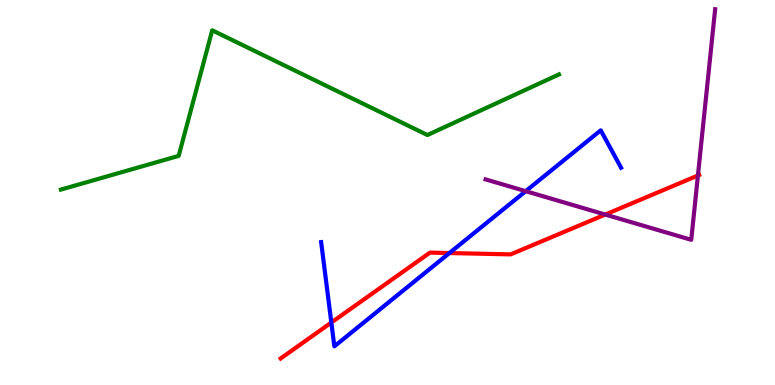[{'lines': ['blue', 'red'], 'intersections': [{'x': 4.28, 'y': 1.62}, {'x': 5.8, 'y': 3.43}]}, {'lines': ['green', 'red'], 'intersections': []}, {'lines': ['purple', 'red'], 'intersections': [{'x': 7.81, 'y': 4.43}, {'x': 9.01, 'y': 5.44}]}, {'lines': ['blue', 'green'], 'intersections': []}, {'lines': ['blue', 'purple'], 'intersections': [{'x': 6.78, 'y': 5.03}]}, {'lines': ['green', 'purple'], 'intersections': []}]